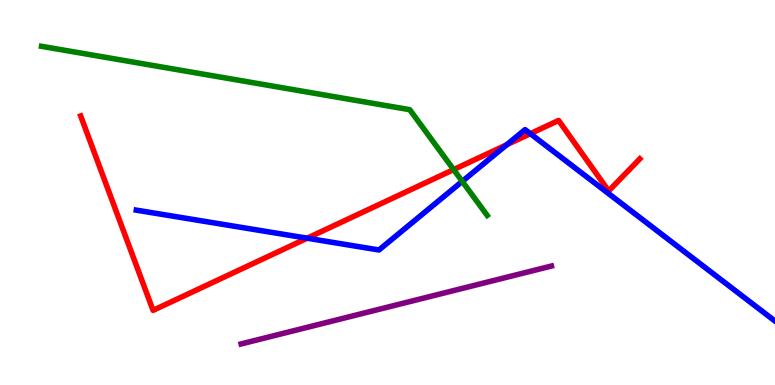[{'lines': ['blue', 'red'], 'intersections': [{'x': 3.96, 'y': 3.81}, {'x': 6.54, 'y': 6.24}, {'x': 6.84, 'y': 6.53}]}, {'lines': ['green', 'red'], 'intersections': [{'x': 5.85, 'y': 5.59}]}, {'lines': ['purple', 'red'], 'intersections': []}, {'lines': ['blue', 'green'], 'intersections': [{'x': 5.96, 'y': 5.29}]}, {'lines': ['blue', 'purple'], 'intersections': []}, {'lines': ['green', 'purple'], 'intersections': []}]